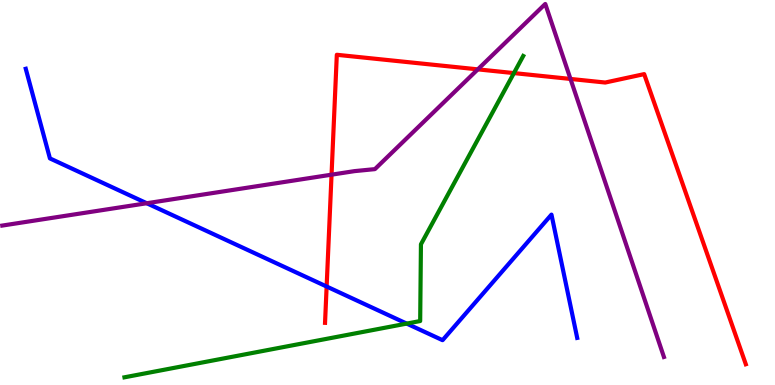[{'lines': ['blue', 'red'], 'intersections': [{'x': 4.21, 'y': 2.56}]}, {'lines': ['green', 'red'], 'intersections': [{'x': 6.63, 'y': 8.1}]}, {'lines': ['purple', 'red'], 'intersections': [{'x': 4.28, 'y': 5.46}, {'x': 6.17, 'y': 8.2}, {'x': 7.36, 'y': 7.95}]}, {'lines': ['blue', 'green'], 'intersections': [{'x': 5.25, 'y': 1.59}]}, {'lines': ['blue', 'purple'], 'intersections': [{'x': 1.89, 'y': 4.72}]}, {'lines': ['green', 'purple'], 'intersections': []}]